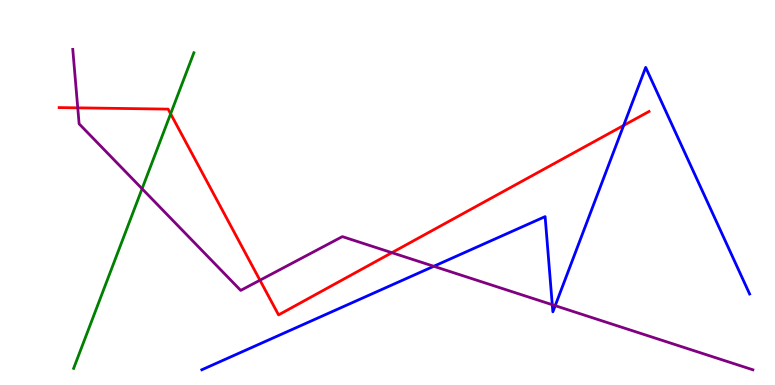[{'lines': ['blue', 'red'], 'intersections': [{'x': 8.05, 'y': 6.74}]}, {'lines': ['green', 'red'], 'intersections': [{'x': 2.2, 'y': 7.04}]}, {'lines': ['purple', 'red'], 'intersections': [{'x': 1.0, 'y': 7.2}, {'x': 3.35, 'y': 2.72}, {'x': 5.06, 'y': 3.44}]}, {'lines': ['blue', 'green'], 'intersections': []}, {'lines': ['blue', 'purple'], 'intersections': [{'x': 5.6, 'y': 3.08}, {'x': 7.13, 'y': 2.09}, {'x': 7.16, 'y': 2.06}]}, {'lines': ['green', 'purple'], 'intersections': [{'x': 1.83, 'y': 5.1}]}]